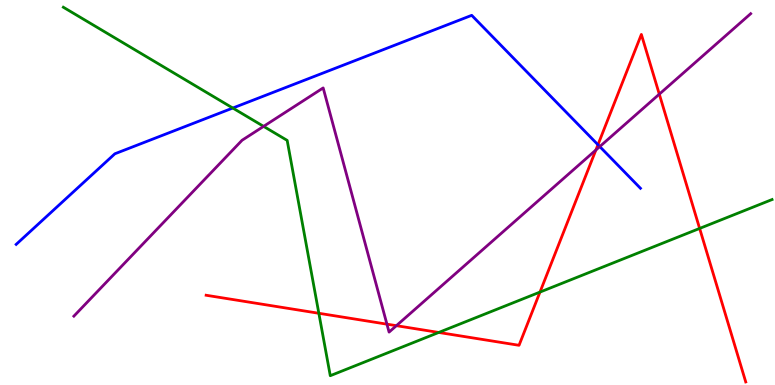[{'lines': ['blue', 'red'], 'intersections': [{'x': 7.72, 'y': 6.24}]}, {'lines': ['green', 'red'], 'intersections': [{'x': 4.11, 'y': 1.86}, {'x': 5.66, 'y': 1.36}, {'x': 6.97, 'y': 2.41}, {'x': 9.03, 'y': 4.07}]}, {'lines': ['purple', 'red'], 'intersections': [{'x': 4.99, 'y': 1.58}, {'x': 5.11, 'y': 1.54}, {'x': 7.69, 'y': 6.1}, {'x': 8.51, 'y': 7.55}]}, {'lines': ['blue', 'green'], 'intersections': [{'x': 3.0, 'y': 7.19}]}, {'lines': ['blue', 'purple'], 'intersections': [{'x': 7.74, 'y': 6.19}]}, {'lines': ['green', 'purple'], 'intersections': [{'x': 3.4, 'y': 6.72}]}]